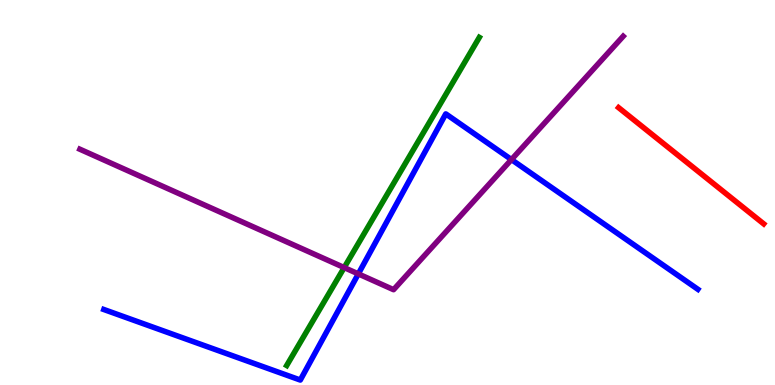[{'lines': ['blue', 'red'], 'intersections': []}, {'lines': ['green', 'red'], 'intersections': []}, {'lines': ['purple', 'red'], 'intersections': []}, {'lines': ['blue', 'green'], 'intersections': []}, {'lines': ['blue', 'purple'], 'intersections': [{'x': 4.62, 'y': 2.89}, {'x': 6.6, 'y': 5.85}]}, {'lines': ['green', 'purple'], 'intersections': [{'x': 4.44, 'y': 3.05}]}]